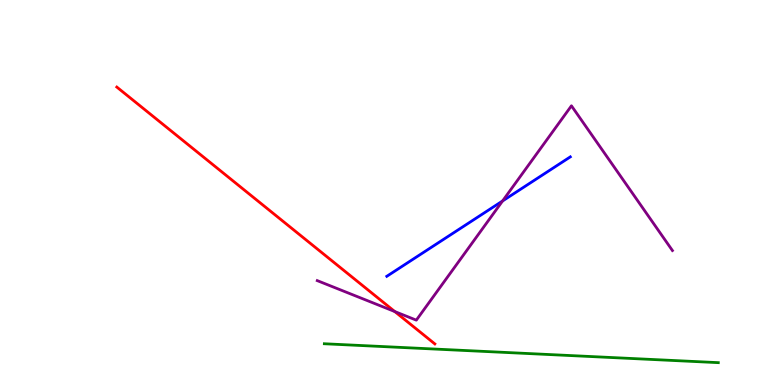[{'lines': ['blue', 'red'], 'intersections': []}, {'lines': ['green', 'red'], 'intersections': []}, {'lines': ['purple', 'red'], 'intersections': [{'x': 5.09, 'y': 1.91}]}, {'lines': ['blue', 'green'], 'intersections': []}, {'lines': ['blue', 'purple'], 'intersections': [{'x': 6.48, 'y': 4.78}]}, {'lines': ['green', 'purple'], 'intersections': []}]